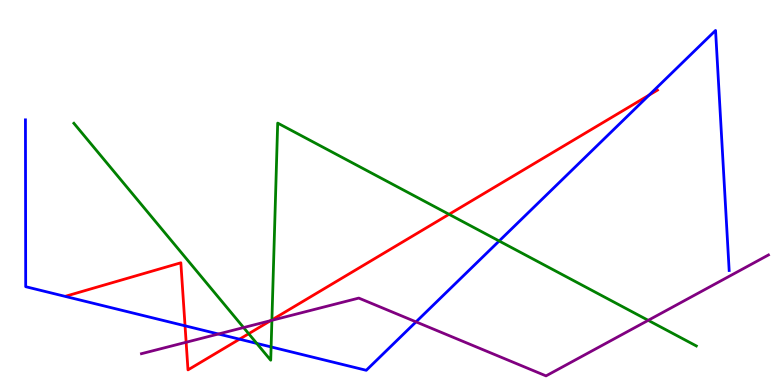[{'lines': ['blue', 'red'], 'intersections': [{'x': 2.39, 'y': 1.54}, {'x': 3.09, 'y': 1.19}, {'x': 8.38, 'y': 7.53}]}, {'lines': ['green', 'red'], 'intersections': [{'x': 3.21, 'y': 1.33}, {'x': 3.51, 'y': 1.69}, {'x': 5.79, 'y': 4.43}]}, {'lines': ['purple', 'red'], 'intersections': [{'x': 2.4, 'y': 1.11}, {'x': 3.49, 'y': 1.67}]}, {'lines': ['blue', 'green'], 'intersections': [{'x': 3.31, 'y': 1.08}, {'x': 3.5, 'y': 0.989}, {'x': 6.44, 'y': 3.74}]}, {'lines': ['blue', 'purple'], 'intersections': [{'x': 2.82, 'y': 1.32}, {'x': 5.37, 'y': 1.64}]}, {'lines': ['green', 'purple'], 'intersections': [{'x': 3.14, 'y': 1.49}, {'x': 3.51, 'y': 1.68}, {'x': 8.36, 'y': 1.68}]}]